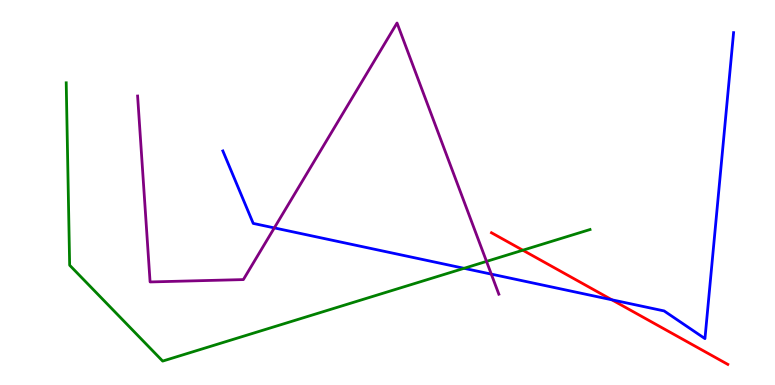[{'lines': ['blue', 'red'], 'intersections': [{'x': 7.89, 'y': 2.21}]}, {'lines': ['green', 'red'], 'intersections': [{'x': 6.75, 'y': 3.5}]}, {'lines': ['purple', 'red'], 'intersections': []}, {'lines': ['blue', 'green'], 'intersections': [{'x': 5.99, 'y': 3.03}]}, {'lines': ['blue', 'purple'], 'intersections': [{'x': 3.54, 'y': 4.08}, {'x': 6.34, 'y': 2.88}]}, {'lines': ['green', 'purple'], 'intersections': [{'x': 6.28, 'y': 3.21}]}]